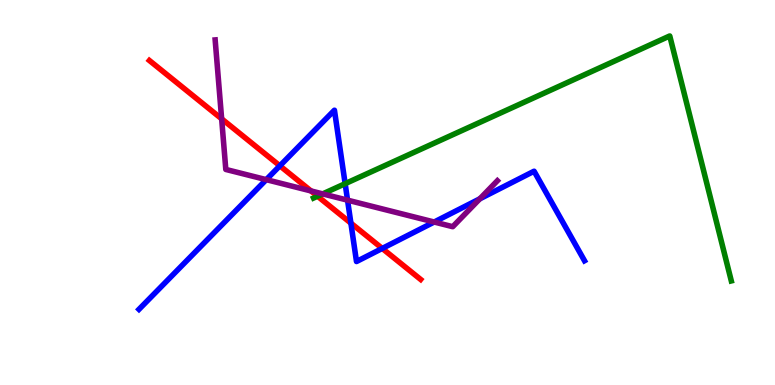[{'lines': ['blue', 'red'], 'intersections': [{'x': 3.61, 'y': 5.69}, {'x': 4.53, 'y': 4.2}, {'x': 4.93, 'y': 3.55}]}, {'lines': ['green', 'red'], 'intersections': [{'x': 4.1, 'y': 4.9}]}, {'lines': ['purple', 'red'], 'intersections': [{'x': 2.86, 'y': 6.91}, {'x': 4.01, 'y': 5.04}]}, {'lines': ['blue', 'green'], 'intersections': [{'x': 4.45, 'y': 5.23}]}, {'lines': ['blue', 'purple'], 'intersections': [{'x': 3.44, 'y': 5.33}, {'x': 4.48, 'y': 4.8}, {'x': 5.6, 'y': 4.23}, {'x': 6.19, 'y': 4.84}]}, {'lines': ['green', 'purple'], 'intersections': [{'x': 4.16, 'y': 4.96}]}]